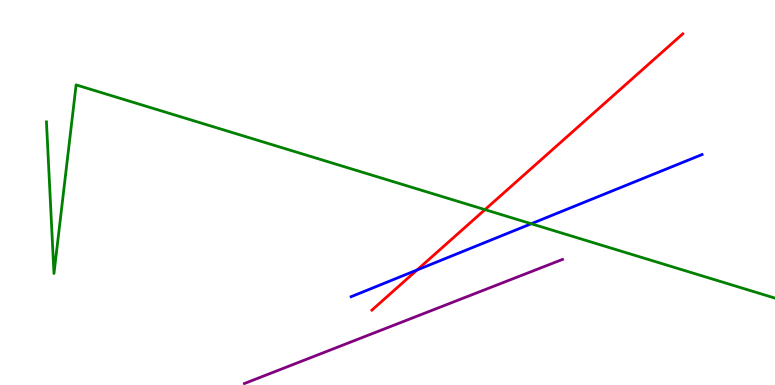[{'lines': ['blue', 'red'], 'intersections': [{'x': 5.38, 'y': 2.99}]}, {'lines': ['green', 'red'], 'intersections': [{'x': 6.26, 'y': 4.56}]}, {'lines': ['purple', 'red'], 'intersections': []}, {'lines': ['blue', 'green'], 'intersections': [{'x': 6.85, 'y': 4.19}]}, {'lines': ['blue', 'purple'], 'intersections': []}, {'lines': ['green', 'purple'], 'intersections': []}]